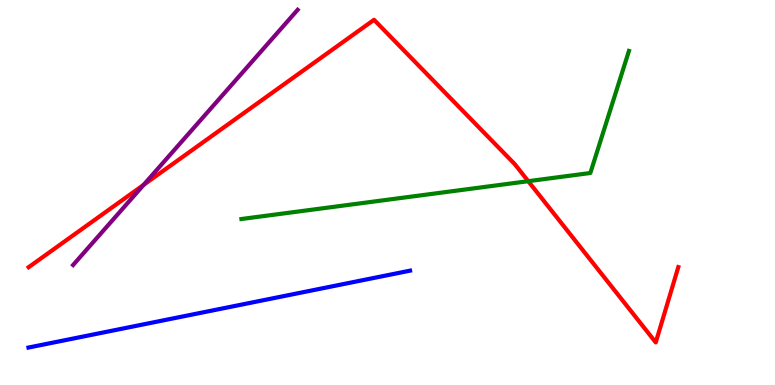[{'lines': ['blue', 'red'], 'intersections': []}, {'lines': ['green', 'red'], 'intersections': [{'x': 6.82, 'y': 5.29}]}, {'lines': ['purple', 'red'], 'intersections': [{'x': 1.85, 'y': 5.2}]}, {'lines': ['blue', 'green'], 'intersections': []}, {'lines': ['blue', 'purple'], 'intersections': []}, {'lines': ['green', 'purple'], 'intersections': []}]